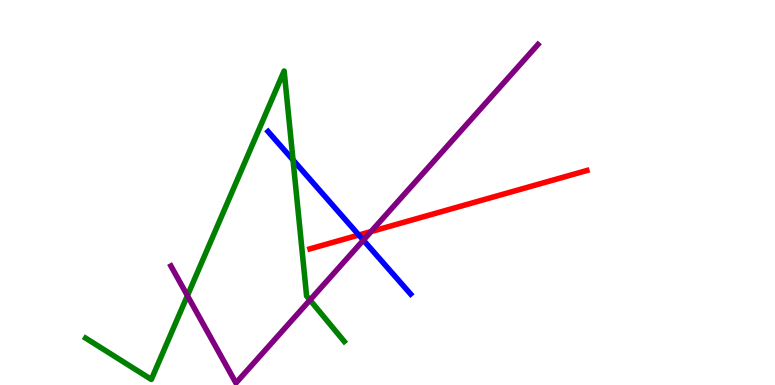[{'lines': ['blue', 'red'], 'intersections': [{'x': 4.63, 'y': 3.9}]}, {'lines': ['green', 'red'], 'intersections': []}, {'lines': ['purple', 'red'], 'intersections': [{'x': 4.79, 'y': 3.98}]}, {'lines': ['blue', 'green'], 'intersections': [{'x': 3.78, 'y': 5.84}]}, {'lines': ['blue', 'purple'], 'intersections': [{'x': 4.69, 'y': 3.76}]}, {'lines': ['green', 'purple'], 'intersections': [{'x': 2.42, 'y': 2.32}, {'x': 4.0, 'y': 2.21}]}]